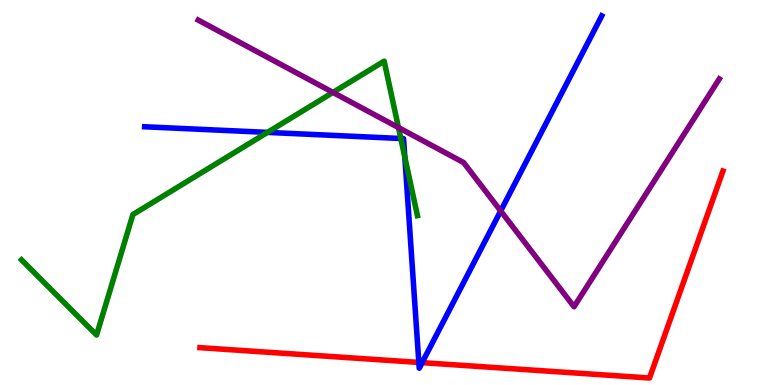[{'lines': ['blue', 'red'], 'intersections': [{'x': 5.4, 'y': 0.586}, {'x': 5.45, 'y': 0.581}]}, {'lines': ['green', 'red'], 'intersections': []}, {'lines': ['purple', 'red'], 'intersections': []}, {'lines': ['blue', 'green'], 'intersections': [{'x': 3.45, 'y': 6.56}, {'x': 5.17, 'y': 6.4}, {'x': 5.22, 'y': 5.92}]}, {'lines': ['blue', 'purple'], 'intersections': [{'x': 6.46, 'y': 4.52}]}, {'lines': ['green', 'purple'], 'intersections': [{'x': 4.3, 'y': 7.6}, {'x': 5.14, 'y': 6.69}]}]